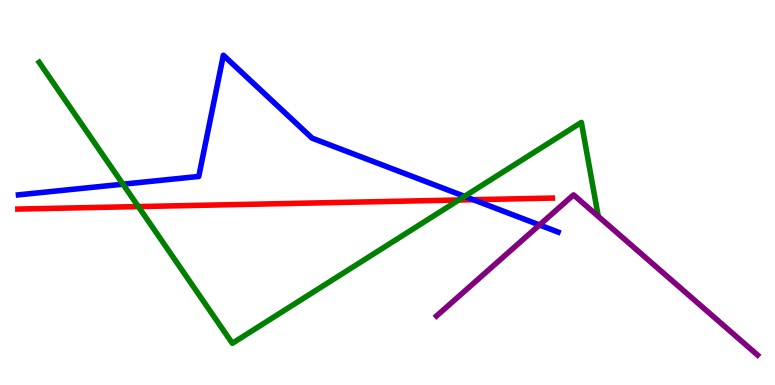[{'lines': ['blue', 'red'], 'intersections': [{'x': 6.11, 'y': 4.81}]}, {'lines': ['green', 'red'], 'intersections': [{'x': 1.79, 'y': 4.63}, {'x': 5.92, 'y': 4.81}]}, {'lines': ['purple', 'red'], 'intersections': []}, {'lines': ['blue', 'green'], 'intersections': [{'x': 1.59, 'y': 5.22}, {'x': 5.99, 'y': 4.9}]}, {'lines': ['blue', 'purple'], 'intersections': [{'x': 6.96, 'y': 4.16}]}, {'lines': ['green', 'purple'], 'intersections': []}]